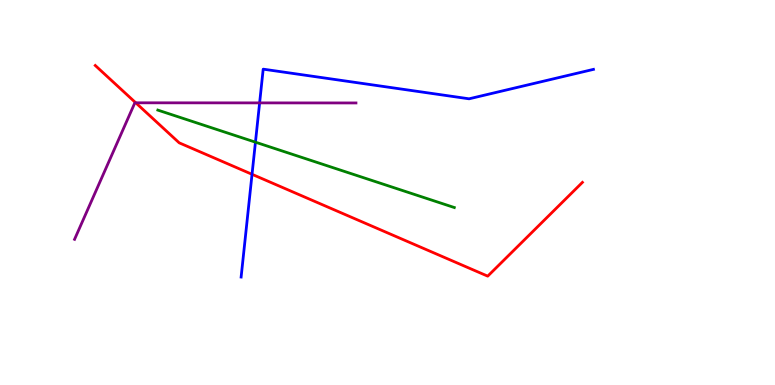[{'lines': ['blue', 'red'], 'intersections': [{'x': 3.25, 'y': 5.47}]}, {'lines': ['green', 'red'], 'intersections': []}, {'lines': ['purple', 'red'], 'intersections': [{'x': 1.75, 'y': 7.33}]}, {'lines': ['blue', 'green'], 'intersections': [{'x': 3.3, 'y': 6.31}]}, {'lines': ['blue', 'purple'], 'intersections': [{'x': 3.35, 'y': 7.33}]}, {'lines': ['green', 'purple'], 'intersections': []}]